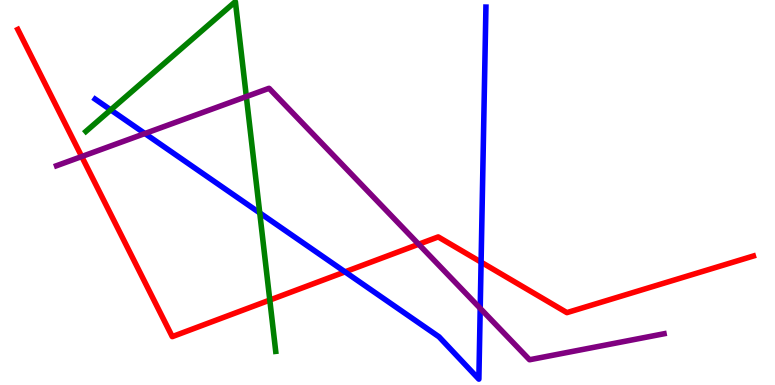[{'lines': ['blue', 'red'], 'intersections': [{'x': 4.45, 'y': 2.94}, {'x': 6.21, 'y': 3.19}]}, {'lines': ['green', 'red'], 'intersections': [{'x': 3.48, 'y': 2.21}]}, {'lines': ['purple', 'red'], 'intersections': [{'x': 1.05, 'y': 5.93}, {'x': 5.4, 'y': 3.66}]}, {'lines': ['blue', 'green'], 'intersections': [{'x': 1.43, 'y': 7.15}, {'x': 3.35, 'y': 4.47}]}, {'lines': ['blue', 'purple'], 'intersections': [{'x': 1.87, 'y': 6.53}, {'x': 6.2, 'y': 1.99}]}, {'lines': ['green', 'purple'], 'intersections': [{'x': 3.18, 'y': 7.49}]}]